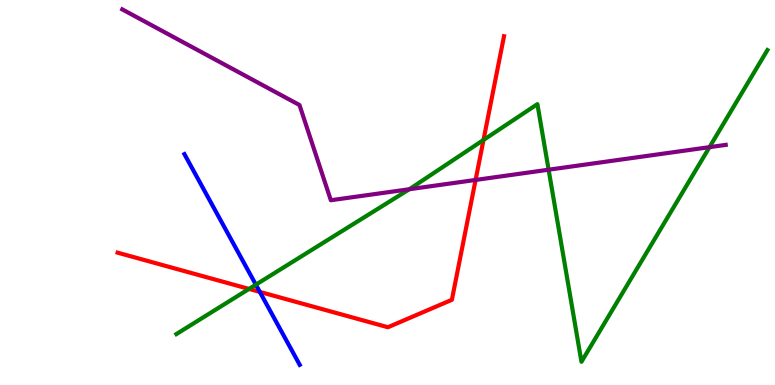[{'lines': ['blue', 'red'], 'intersections': [{'x': 3.35, 'y': 2.42}]}, {'lines': ['green', 'red'], 'intersections': [{'x': 3.21, 'y': 2.5}, {'x': 6.24, 'y': 6.36}]}, {'lines': ['purple', 'red'], 'intersections': [{'x': 6.14, 'y': 5.33}]}, {'lines': ['blue', 'green'], 'intersections': [{'x': 3.3, 'y': 2.61}]}, {'lines': ['blue', 'purple'], 'intersections': []}, {'lines': ['green', 'purple'], 'intersections': [{'x': 5.28, 'y': 5.08}, {'x': 7.08, 'y': 5.59}, {'x': 9.15, 'y': 6.18}]}]